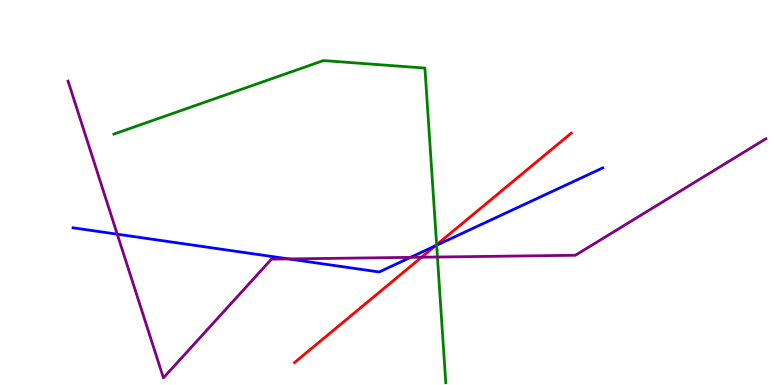[{'lines': ['blue', 'red'], 'intersections': [{'x': 5.62, 'y': 3.61}]}, {'lines': ['green', 'red'], 'intersections': [{'x': 5.63, 'y': 3.64}]}, {'lines': ['purple', 'red'], 'intersections': [{'x': 5.44, 'y': 3.32}]}, {'lines': ['blue', 'green'], 'intersections': [{'x': 5.63, 'y': 3.63}]}, {'lines': ['blue', 'purple'], 'intersections': [{'x': 1.51, 'y': 3.92}, {'x': 3.72, 'y': 3.27}, {'x': 5.3, 'y': 3.32}]}, {'lines': ['green', 'purple'], 'intersections': [{'x': 5.64, 'y': 3.32}]}]